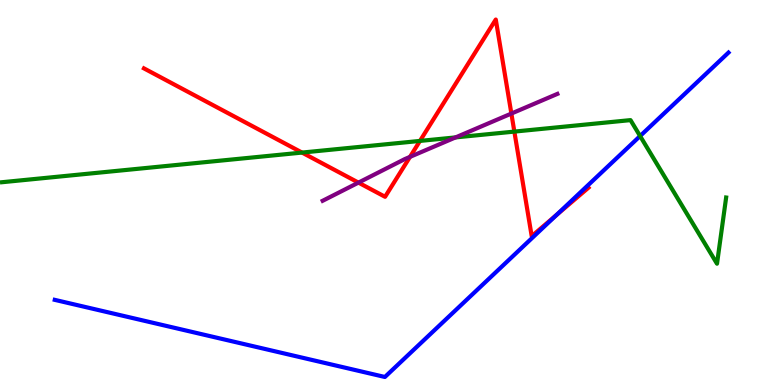[{'lines': ['blue', 'red'], 'intersections': [{'x': 7.18, 'y': 4.41}]}, {'lines': ['green', 'red'], 'intersections': [{'x': 3.9, 'y': 6.04}, {'x': 5.42, 'y': 6.34}, {'x': 6.64, 'y': 6.58}]}, {'lines': ['purple', 'red'], 'intersections': [{'x': 4.63, 'y': 5.26}, {'x': 5.29, 'y': 5.93}, {'x': 6.6, 'y': 7.05}]}, {'lines': ['blue', 'green'], 'intersections': [{'x': 8.26, 'y': 6.47}]}, {'lines': ['blue', 'purple'], 'intersections': []}, {'lines': ['green', 'purple'], 'intersections': [{'x': 5.88, 'y': 6.43}]}]